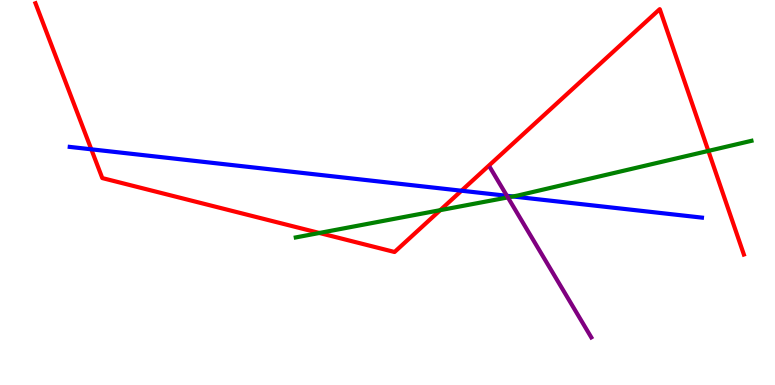[{'lines': ['blue', 'red'], 'intersections': [{'x': 1.18, 'y': 6.12}, {'x': 5.95, 'y': 5.05}]}, {'lines': ['green', 'red'], 'intersections': [{'x': 4.12, 'y': 3.95}, {'x': 5.68, 'y': 4.54}, {'x': 9.14, 'y': 6.08}]}, {'lines': ['purple', 'red'], 'intersections': []}, {'lines': ['blue', 'green'], 'intersections': [{'x': 6.62, 'y': 4.9}]}, {'lines': ['blue', 'purple'], 'intersections': [{'x': 6.54, 'y': 4.91}]}, {'lines': ['green', 'purple'], 'intersections': [{'x': 6.55, 'y': 4.87}]}]